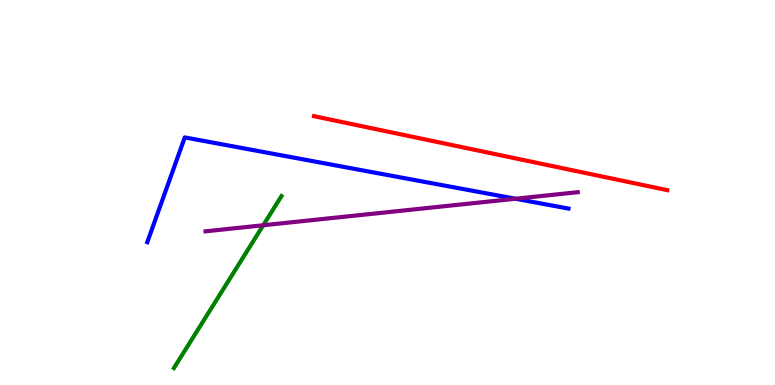[{'lines': ['blue', 'red'], 'intersections': []}, {'lines': ['green', 'red'], 'intersections': []}, {'lines': ['purple', 'red'], 'intersections': []}, {'lines': ['blue', 'green'], 'intersections': []}, {'lines': ['blue', 'purple'], 'intersections': [{'x': 6.65, 'y': 4.84}]}, {'lines': ['green', 'purple'], 'intersections': [{'x': 3.4, 'y': 4.15}]}]